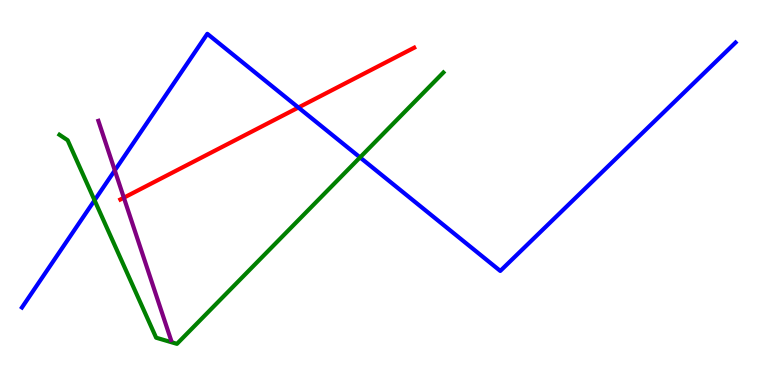[{'lines': ['blue', 'red'], 'intersections': [{'x': 3.85, 'y': 7.21}]}, {'lines': ['green', 'red'], 'intersections': []}, {'lines': ['purple', 'red'], 'intersections': [{'x': 1.6, 'y': 4.86}]}, {'lines': ['blue', 'green'], 'intersections': [{'x': 1.22, 'y': 4.8}, {'x': 4.65, 'y': 5.91}]}, {'lines': ['blue', 'purple'], 'intersections': [{'x': 1.48, 'y': 5.57}]}, {'lines': ['green', 'purple'], 'intersections': []}]